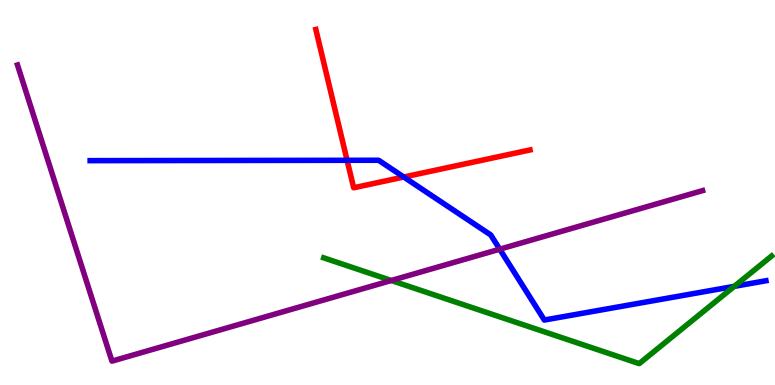[{'lines': ['blue', 'red'], 'intersections': [{'x': 4.48, 'y': 5.84}, {'x': 5.21, 'y': 5.4}]}, {'lines': ['green', 'red'], 'intersections': []}, {'lines': ['purple', 'red'], 'intersections': []}, {'lines': ['blue', 'green'], 'intersections': [{'x': 9.47, 'y': 2.56}]}, {'lines': ['blue', 'purple'], 'intersections': [{'x': 6.45, 'y': 3.53}]}, {'lines': ['green', 'purple'], 'intersections': [{'x': 5.05, 'y': 2.71}]}]